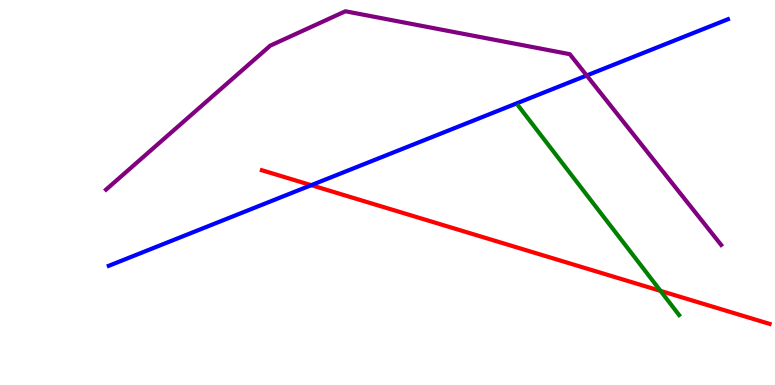[{'lines': ['blue', 'red'], 'intersections': [{'x': 4.02, 'y': 5.19}]}, {'lines': ['green', 'red'], 'intersections': [{'x': 8.52, 'y': 2.44}]}, {'lines': ['purple', 'red'], 'intersections': []}, {'lines': ['blue', 'green'], 'intersections': []}, {'lines': ['blue', 'purple'], 'intersections': [{'x': 7.57, 'y': 8.04}]}, {'lines': ['green', 'purple'], 'intersections': []}]